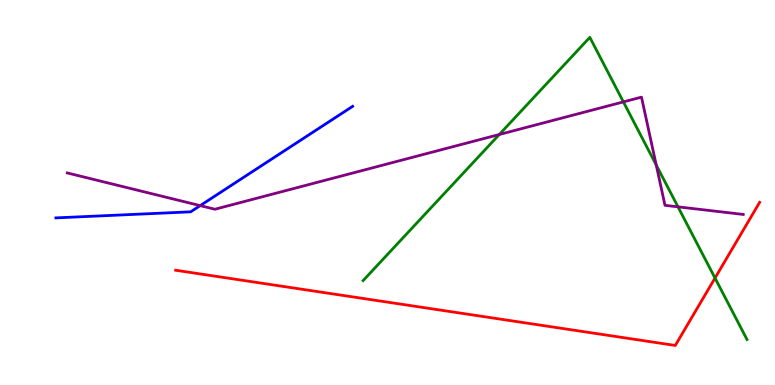[{'lines': ['blue', 'red'], 'intersections': []}, {'lines': ['green', 'red'], 'intersections': [{'x': 9.23, 'y': 2.78}]}, {'lines': ['purple', 'red'], 'intersections': []}, {'lines': ['blue', 'green'], 'intersections': []}, {'lines': ['blue', 'purple'], 'intersections': [{'x': 2.58, 'y': 4.66}]}, {'lines': ['green', 'purple'], 'intersections': [{'x': 6.44, 'y': 6.51}, {'x': 8.04, 'y': 7.35}, {'x': 8.47, 'y': 5.71}, {'x': 8.75, 'y': 4.63}]}]